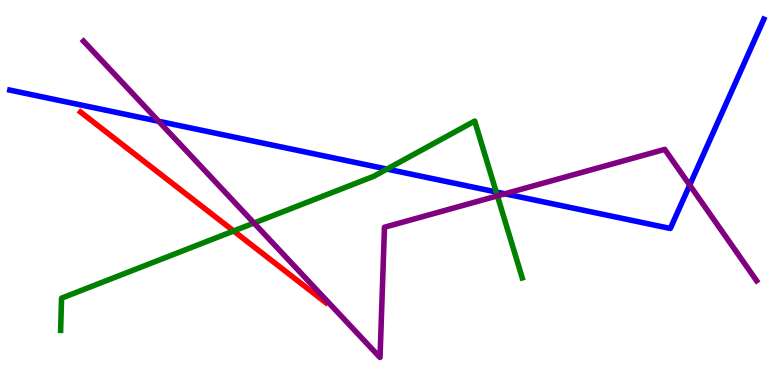[{'lines': ['blue', 'red'], 'intersections': []}, {'lines': ['green', 'red'], 'intersections': [{'x': 3.01, 'y': 4.0}]}, {'lines': ['purple', 'red'], 'intersections': []}, {'lines': ['blue', 'green'], 'intersections': [{'x': 4.99, 'y': 5.61}, {'x': 6.4, 'y': 5.01}]}, {'lines': ['blue', 'purple'], 'intersections': [{'x': 2.05, 'y': 6.85}, {'x': 6.51, 'y': 4.97}, {'x': 8.9, 'y': 5.19}]}, {'lines': ['green', 'purple'], 'intersections': [{'x': 3.28, 'y': 4.21}, {'x': 6.42, 'y': 4.91}]}]